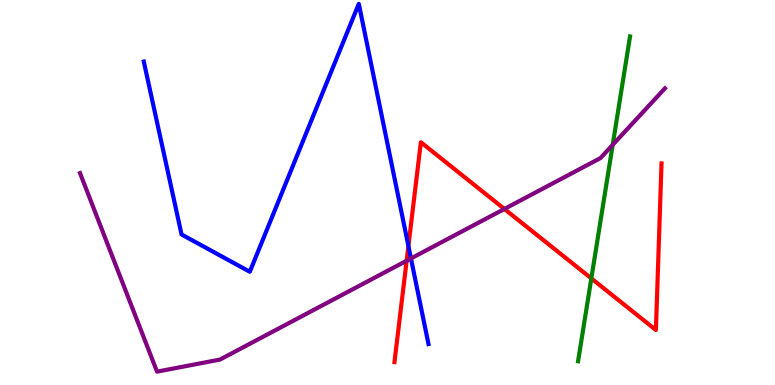[{'lines': ['blue', 'red'], 'intersections': [{'x': 5.27, 'y': 3.61}]}, {'lines': ['green', 'red'], 'intersections': [{'x': 7.63, 'y': 2.77}]}, {'lines': ['purple', 'red'], 'intersections': [{'x': 5.25, 'y': 3.23}, {'x': 6.51, 'y': 4.57}]}, {'lines': ['blue', 'green'], 'intersections': []}, {'lines': ['blue', 'purple'], 'intersections': [{'x': 5.3, 'y': 3.29}]}, {'lines': ['green', 'purple'], 'intersections': [{'x': 7.91, 'y': 6.24}]}]